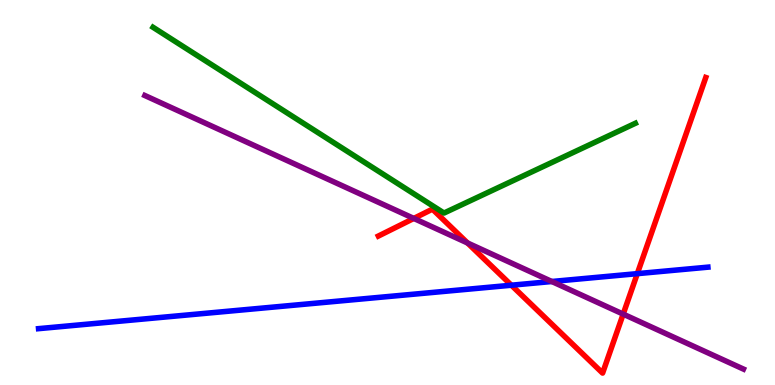[{'lines': ['blue', 'red'], 'intersections': [{'x': 6.6, 'y': 2.59}, {'x': 8.22, 'y': 2.89}]}, {'lines': ['green', 'red'], 'intersections': []}, {'lines': ['purple', 'red'], 'intersections': [{'x': 5.34, 'y': 4.33}, {'x': 6.03, 'y': 3.69}, {'x': 8.04, 'y': 1.84}]}, {'lines': ['blue', 'green'], 'intersections': []}, {'lines': ['blue', 'purple'], 'intersections': [{'x': 7.12, 'y': 2.69}]}, {'lines': ['green', 'purple'], 'intersections': []}]